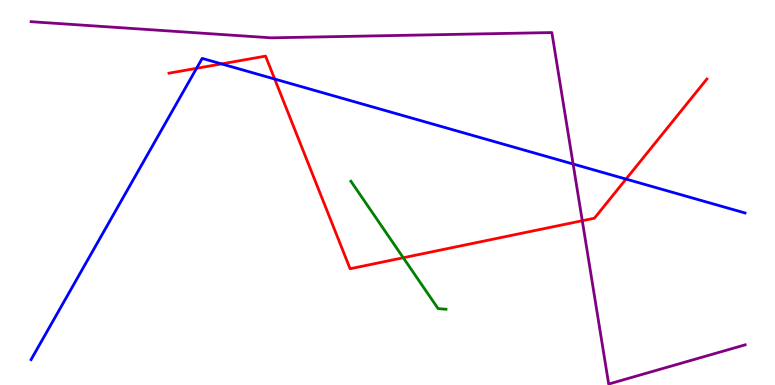[{'lines': ['blue', 'red'], 'intersections': [{'x': 2.54, 'y': 8.23}, {'x': 2.86, 'y': 8.34}, {'x': 3.54, 'y': 7.95}, {'x': 8.08, 'y': 5.35}]}, {'lines': ['green', 'red'], 'intersections': [{'x': 5.2, 'y': 3.31}]}, {'lines': ['purple', 'red'], 'intersections': [{'x': 7.51, 'y': 4.27}]}, {'lines': ['blue', 'green'], 'intersections': []}, {'lines': ['blue', 'purple'], 'intersections': [{'x': 7.4, 'y': 5.74}]}, {'lines': ['green', 'purple'], 'intersections': []}]